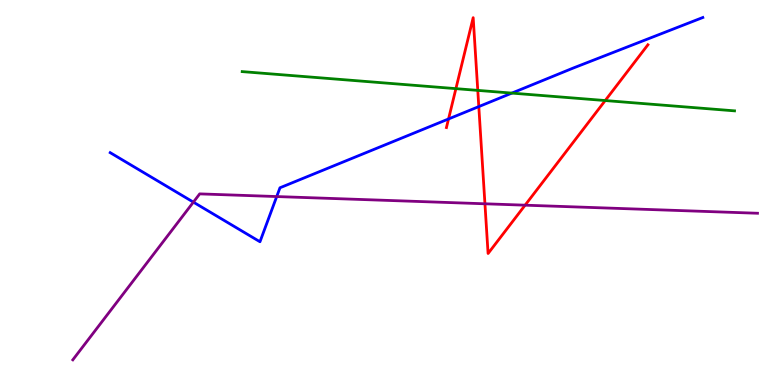[{'lines': ['blue', 'red'], 'intersections': [{'x': 5.79, 'y': 6.91}, {'x': 6.18, 'y': 7.23}]}, {'lines': ['green', 'red'], 'intersections': [{'x': 5.88, 'y': 7.7}, {'x': 6.16, 'y': 7.65}, {'x': 7.81, 'y': 7.39}]}, {'lines': ['purple', 'red'], 'intersections': [{'x': 6.26, 'y': 4.71}, {'x': 6.78, 'y': 4.67}]}, {'lines': ['blue', 'green'], 'intersections': [{'x': 6.6, 'y': 7.58}]}, {'lines': ['blue', 'purple'], 'intersections': [{'x': 2.5, 'y': 4.75}, {'x': 3.57, 'y': 4.89}]}, {'lines': ['green', 'purple'], 'intersections': []}]